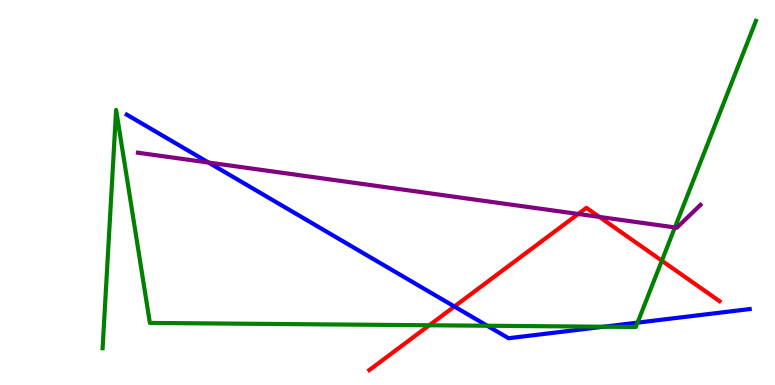[{'lines': ['blue', 'red'], 'intersections': [{'x': 5.86, 'y': 2.04}]}, {'lines': ['green', 'red'], 'intersections': [{'x': 5.54, 'y': 1.55}, {'x': 8.54, 'y': 3.23}]}, {'lines': ['purple', 'red'], 'intersections': [{'x': 7.46, 'y': 4.44}, {'x': 7.73, 'y': 4.37}]}, {'lines': ['blue', 'green'], 'intersections': [{'x': 6.29, 'y': 1.54}, {'x': 7.79, 'y': 1.51}, {'x': 8.23, 'y': 1.62}]}, {'lines': ['blue', 'purple'], 'intersections': [{'x': 2.69, 'y': 5.78}]}, {'lines': ['green', 'purple'], 'intersections': [{'x': 8.71, 'y': 4.09}]}]